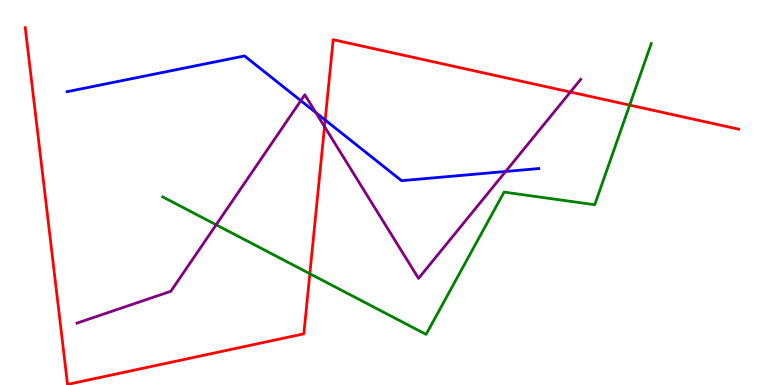[{'lines': ['blue', 'red'], 'intersections': [{'x': 4.2, 'y': 6.88}]}, {'lines': ['green', 'red'], 'intersections': [{'x': 4.0, 'y': 2.89}, {'x': 8.12, 'y': 7.27}]}, {'lines': ['purple', 'red'], 'intersections': [{'x': 4.19, 'y': 6.71}, {'x': 7.36, 'y': 7.61}]}, {'lines': ['blue', 'green'], 'intersections': []}, {'lines': ['blue', 'purple'], 'intersections': [{'x': 3.88, 'y': 7.39}, {'x': 4.08, 'y': 7.08}, {'x': 6.52, 'y': 5.55}]}, {'lines': ['green', 'purple'], 'intersections': [{'x': 2.79, 'y': 4.16}]}]